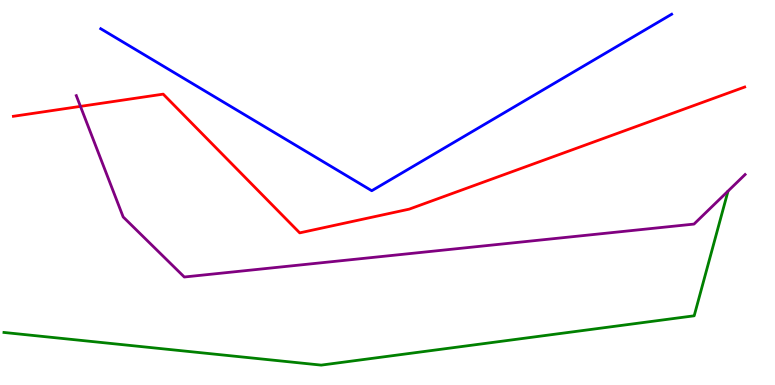[{'lines': ['blue', 'red'], 'intersections': []}, {'lines': ['green', 'red'], 'intersections': []}, {'lines': ['purple', 'red'], 'intersections': [{'x': 1.04, 'y': 7.24}]}, {'lines': ['blue', 'green'], 'intersections': []}, {'lines': ['blue', 'purple'], 'intersections': []}, {'lines': ['green', 'purple'], 'intersections': []}]